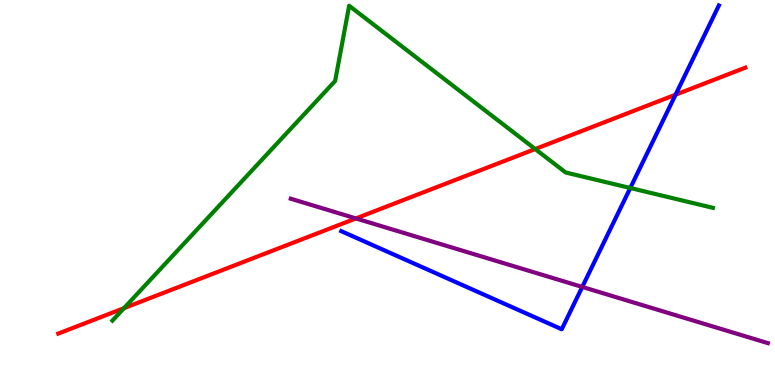[{'lines': ['blue', 'red'], 'intersections': [{'x': 8.72, 'y': 7.54}]}, {'lines': ['green', 'red'], 'intersections': [{'x': 1.6, 'y': 2.0}, {'x': 6.91, 'y': 6.13}]}, {'lines': ['purple', 'red'], 'intersections': [{'x': 4.59, 'y': 4.33}]}, {'lines': ['blue', 'green'], 'intersections': [{'x': 8.13, 'y': 5.12}]}, {'lines': ['blue', 'purple'], 'intersections': [{'x': 7.51, 'y': 2.55}]}, {'lines': ['green', 'purple'], 'intersections': []}]